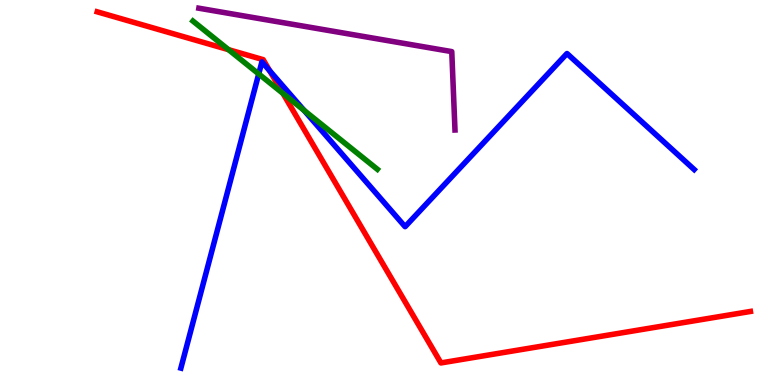[{'lines': ['blue', 'red'], 'intersections': [{'x': 3.48, 'y': 8.16}]}, {'lines': ['green', 'red'], 'intersections': [{'x': 2.95, 'y': 8.71}, {'x': 3.65, 'y': 7.57}]}, {'lines': ['purple', 'red'], 'intersections': []}, {'lines': ['blue', 'green'], 'intersections': [{'x': 3.34, 'y': 8.08}, {'x': 3.92, 'y': 7.13}]}, {'lines': ['blue', 'purple'], 'intersections': []}, {'lines': ['green', 'purple'], 'intersections': []}]